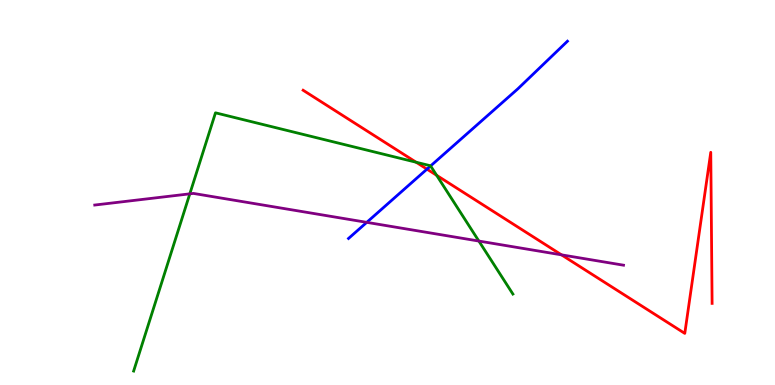[{'lines': ['blue', 'red'], 'intersections': [{'x': 5.51, 'y': 5.61}]}, {'lines': ['green', 'red'], 'intersections': [{'x': 5.37, 'y': 5.79}, {'x': 5.63, 'y': 5.45}]}, {'lines': ['purple', 'red'], 'intersections': [{'x': 7.25, 'y': 3.38}]}, {'lines': ['blue', 'green'], 'intersections': [{'x': 5.56, 'y': 5.69}]}, {'lines': ['blue', 'purple'], 'intersections': [{'x': 4.73, 'y': 4.22}]}, {'lines': ['green', 'purple'], 'intersections': [{'x': 2.45, 'y': 4.97}, {'x': 6.18, 'y': 3.74}]}]